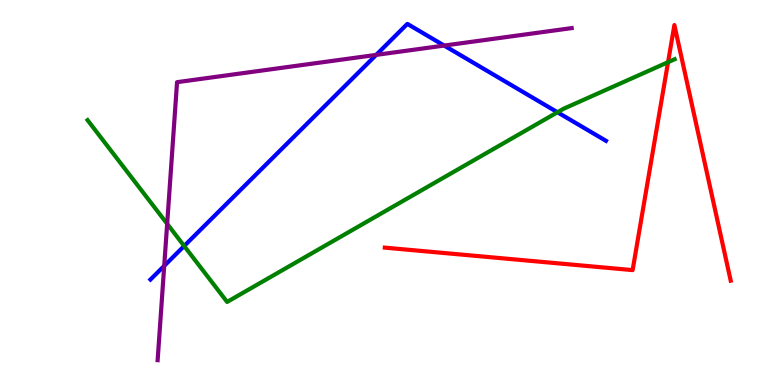[{'lines': ['blue', 'red'], 'intersections': []}, {'lines': ['green', 'red'], 'intersections': [{'x': 8.62, 'y': 8.38}]}, {'lines': ['purple', 'red'], 'intersections': []}, {'lines': ['blue', 'green'], 'intersections': [{'x': 2.38, 'y': 3.61}, {'x': 7.19, 'y': 7.08}]}, {'lines': ['blue', 'purple'], 'intersections': [{'x': 2.12, 'y': 3.09}, {'x': 4.85, 'y': 8.57}, {'x': 5.73, 'y': 8.82}]}, {'lines': ['green', 'purple'], 'intersections': [{'x': 2.16, 'y': 4.19}]}]